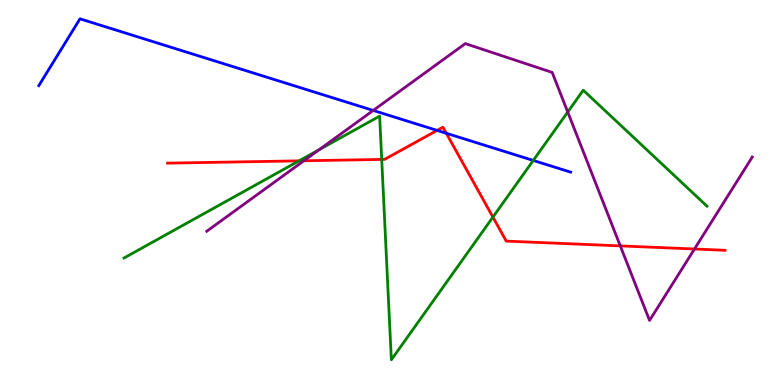[{'lines': ['blue', 'red'], 'intersections': [{'x': 5.64, 'y': 6.61}, {'x': 5.76, 'y': 6.54}]}, {'lines': ['green', 'red'], 'intersections': [{'x': 3.86, 'y': 5.82}, {'x': 4.93, 'y': 5.86}, {'x': 6.36, 'y': 4.36}]}, {'lines': ['purple', 'red'], 'intersections': [{'x': 3.92, 'y': 5.82}, {'x': 8.0, 'y': 3.61}, {'x': 8.96, 'y': 3.53}]}, {'lines': ['blue', 'green'], 'intersections': [{'x': 6.88, 'y': 5.83}]}, {'lines': ['blue', 'purple'], 'intersections': [{'x': 4.82, 'y': 7.13}]}, {'lines': ['green', 'purple'], 'intersections': [{'x': 4.12, 'y': 6.11}, {'x': 7.33, 'y': 7.09}]}]